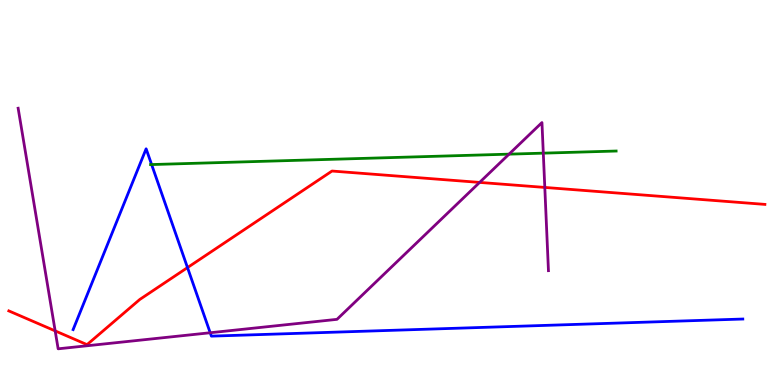[{'lines': ['blue', 'red'], 'intersections': [{'x': 2.42, 'y': 3.05}]}, {'lines': ['green', 'red'], 'intersections': []}, {'lines': ['purple', 'red'], 'intersections': [{'x': 0.712, 'y': 1.41}, {'x': 6.19, 'y': 5.26}, {'x': 7.03, 'y': 5.13}]}, {'lines': ['blue', 'green'], 'intersections': [{'x': 1.96, 'y': 5.73}]}, {'lines': ['blue', 'purple'], 'intersections': [{'x': 2.71, 'y': 1.36}]}, {'lines': ['green', 'purple'], 'intersections': [{'x': 6.57, 'y': 6.0}, {'x': 7.01, 'y': 6.02}]}]